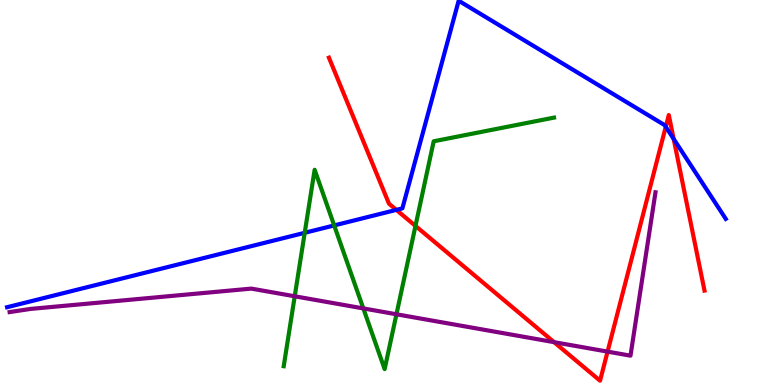[{'lines': ['blue', 'red'], 'intersections': [{'x': 5.11, 'y': 4.55}, {'x': 8.59, 'y': 6.71}, {'x': 8.69, 'y': 6.39}]}, {'lines': ['green', 'red'], 'intersections': [{'x': 5.36, 'y': 4.13}]}, {'lines': ['purple', 'red'], 'intersections': [{'x': 7.15, 'y': 1.11}, {'x': 7.84, 'y': 0.867}]}, {'lines': ['blue', 'green'], 'intersections': [{'x': 3.93, 'y': 3.95}, {'x': 4.31, 'y': 4.14}]}, {'lines': ['blue', 'purple'], 'intersections': []}, {'lines': ['green', 'purple'], 'intersections': [{'x': 3.8, 'y': 2.3}, {'x': 4.69, 'y': 1.99}, {'x': 5.12, 'y': 1.84}]}]